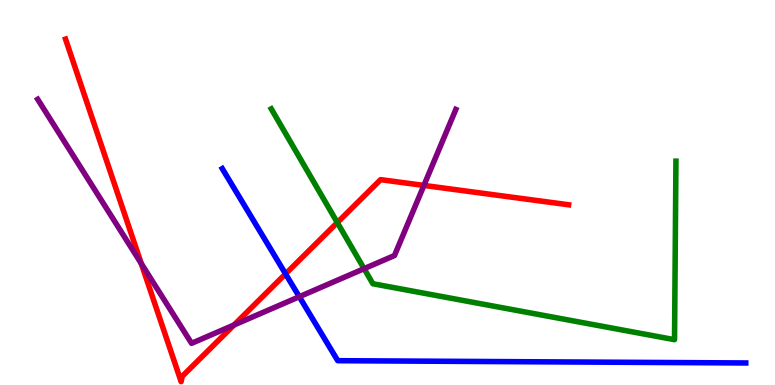[{'lines': ['blue', 'red'], 'intersections': [{'x': 3.68, 'y': 2.89}]}, {'lines': ['green', 'red'], 'intersections': [{'x': 4.35, 'y': 4.22}]}, {'lines': ['purple', 'red'], 'intersections': [{'x': 1.82, 'y': 3.15}, {'x': 3.02, 'y': 1.56}, {'x': 5.47, 'y': 5.18}]}, {'lines': ['blue', 'green'], 'intersections': []}, {'lines': ['blue', 'purple'], 'intersections': [{'x': 3.86, 'y': 2.29}]}, {'lines': ['green', 'purple'], 'intersections': [{'x': 4.7, 'y': 3.02}]}]